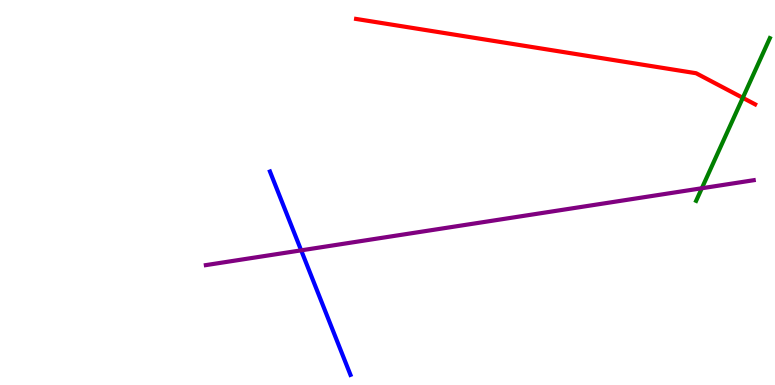[{'lines': ['blue', 'red'], 'intersections': []}, {'lines': ['green', 'red'], 'intersections': [{'x': 9.58, 'y': 7.46}]}, {'lines': ['purple', 'red'], 'intersections': []}, {'lines': ['blue', 'green'], 'intersections': []}, {'lines': ['blue', 'purple'], 'intersections': [{'x': 3.89, 'y': 3.5}]}, {'lines': ['green', 'purple'], 'intersections': [{'x': 9.06, 'y': 5.11}]}]